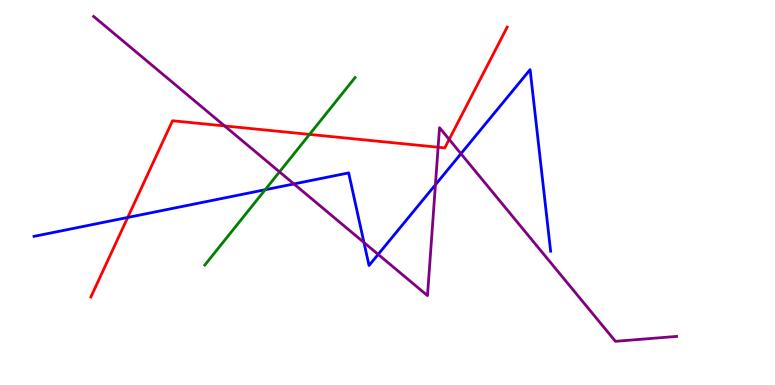[{'lines': ['blue', 'red'], 'intersections': [{'x': 1.65, 'y': 4.35}]}, {'lines': ['green', 'red'], 'intersections': [{'x': 3.99, 'y': 6.51}]}, {'lines': ['purple', 'red'], 'intersections': [{'x': 2.9, 'y': 6.73}, {'x': 5.65, 'y': 6.18}, {'x': 5.8, 'y': 6.38}]}, {'lines': ['blue', 'green'], 'intersections': [{'x': 3.42, 'y': 5.07}]}, {'lines': ['blue', 'purple'], 'intersections': [{'x': 3.79, 'y': 5.22}, {'x': 4.7, 'y': 3.7}, {'x': 4.88, 'y': 3.39}, {'x': 5.62, 'y': 5.2}, {'x': 5.95, 'y': 6.01}]}, {'lines': ['green', 'purple'], 'intersections': [{'x': 3.61, 'y': 5.54}]}]